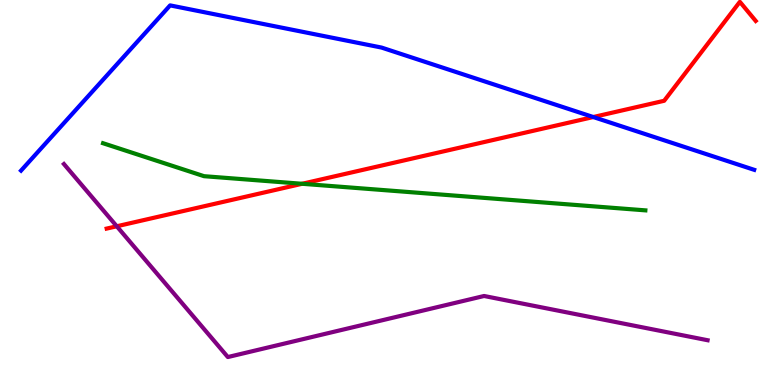[{'lines': ['blue', 'red'], 'intersections': [{'x': 7.66, 'y': 6.96}]}, {'lines': ['green', 'red'], 'intersections': [{'x': 3.9, 'y': 5.23}]}, {'lines': ['purple', 'red'], 'intersections': [{'x': 1.51, 'y': 4.12}]}, {'lines': ['blue', 'green'], 'intersections': []}, {'lines': ['blue', 'purple'], 'intersections': []}, {'lines': ['green', 'purple'], 'intersections': []}]